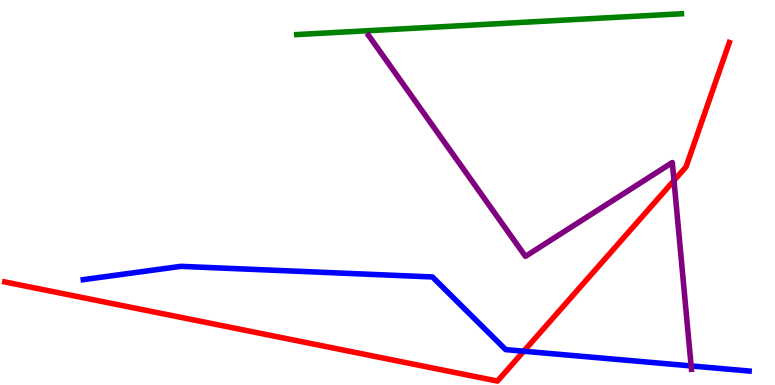[{'lines': ['blue', 'red'], 'intersections': [{'x': 6.76, 'y': 0.878}]}, {'lines': ['green', 'red'], 'intersections': []}, {'lines': ['purple', 'red'], 'intersections': [{'x': 8.7, 'y': 5.31}]}, {'lines': ['blue', 'green'], 'intersections': []}, {'lines': ['blue', 'purple'], 'intersections': [{'x': 8.92, 'y': 0.495}]}, {'lines': ['green', 'purple'], 'intersections': []}]